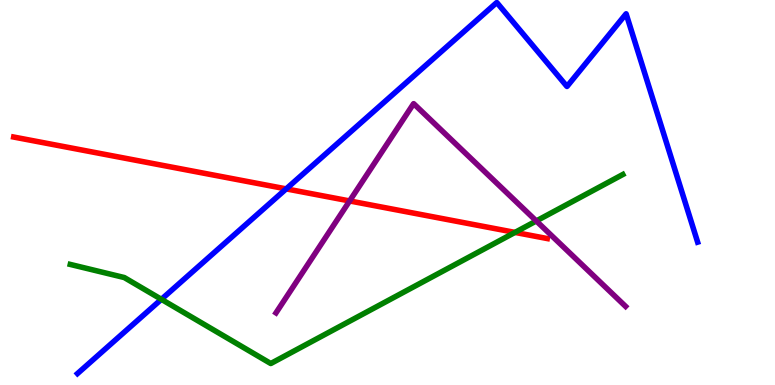[{'lines': ['blue', 'red'], 'intersections': [{'x': 3.69, 'y': 5.09}]}, {'lines': ['green', 'red'], 'intersections': [{'x': 6.64, 'y': 3.96}]}, {'lines': ['purple', 'red'], 'intersections': [{'x': 4.51, 'y': 4.78}]}, {'lines': ['blue', 'green'], 'intersections': [{'x': 2.08, 'y': 2.23}]}, {'lines': ['blue', 'purple'], 'intersections': []}, {'lines': ['green', 'purple'], 'intersections': [{'x': 6.92, 'y': 4.26}]}]